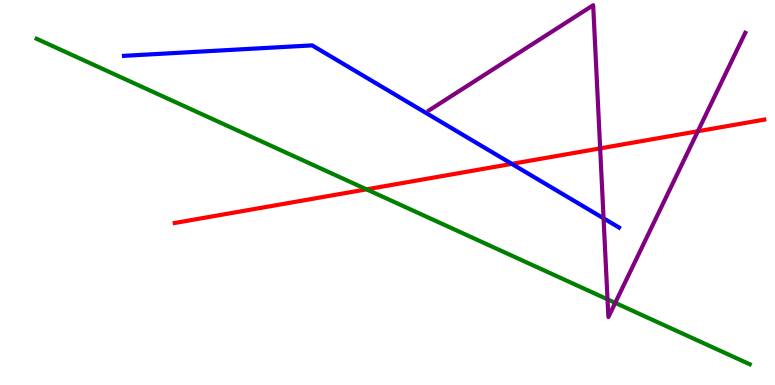[{'lines': ['blue', 'red'], 'intersections': [{'x': 6.6, 'y': 5.74}]}, {'lines': ['green', 'red'], 'intersections': [{'x': 4.73, 'y': 5.08}]}, {'lines': ['purple', 'red'], 'intersections': [{'x': 7.74, 'y': 6.15}, {'x': 9.0, 'y': 6.59}]}, {'lines': ['blue', 'green'], 'intersections': []}, {'lines': ['blue', 'purple'], 'intersections': [{'x': 7.79, 'y': 4.33}]}, {'lines': ['green', 'purple'], 'intersections': [{'x': 7.84, 'y': 2.22}, {'x': 7.94, 'y': 2.13}]}]